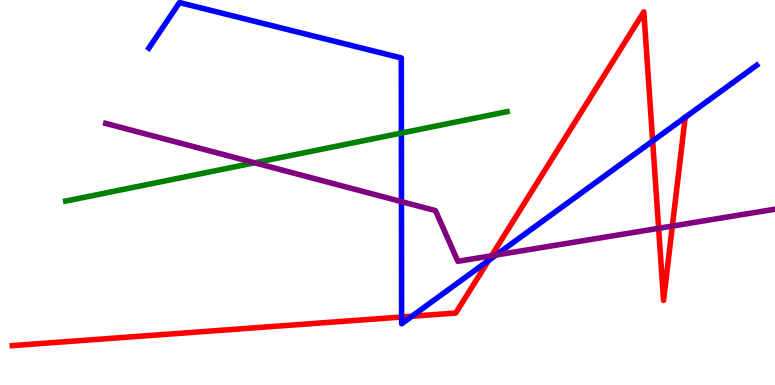[{'lines': ['blue', 'red'], 'intersections': [{'x': 5.18, 'y': 1.77}, {'x': 5.32, 'y': 1.79}, {'x': 6.3, 'y': 3.24}, {'x': 8.42, 'y': 6.34}]}, {'lines': ['green', 'red'], 'intersections': []}, {'lines': ['purple', 'red'], 'intersections': [{'x': 6.34, 'y': 3.36}, {'x': 8.5, 'y': 4.07}, {'x': 8.68, 'y': 4.13}]}, {'lines': ['blue', 'green'], 'intersections': [{'x': 5.18, 'y': 6.54}]}, {'lines': ['blue', 'purple'], 'intersections': [{'x': 5.18, 'y': 4.76}, {'x': 6.4, 'y': 3.38}]}, {'lines': ['green', 'purple'], 'intersections': [{'x': 3.29, 'y': 5.77}]}]